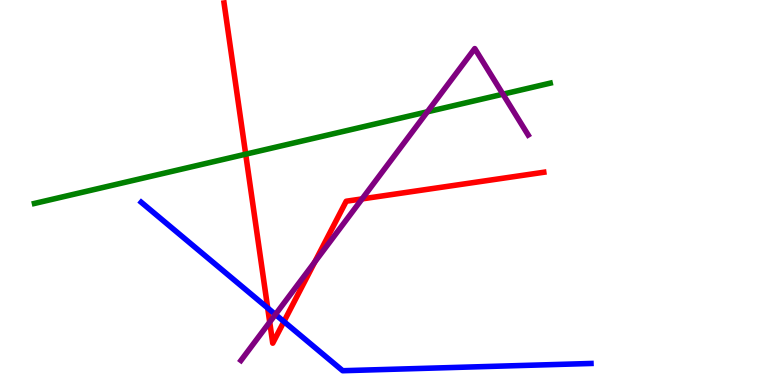[{'lines': ['blue', 'red'], 'intersections': [{'x': 3.45, 'y': 2.0}, {'x': 3.66, 'y': 1.65}]}, {'lines': ['green', 'red'], 'intersections': [{'x': 3.17, 'y': 6.0}]}, {'lines': ['purple', 'red'], 'intersections': [{'x': 3.48, 'y': 1.63}, {'x': 4.06, 'y': 3.2}, {'x': 4.67, 'y': 4.83}]}, {'lines': ['blue', 'green'], 'intersections': []}, {'lines': ['blue', 'purple'], 'intersections': [{'x': 3.55, 'y': 1.83}]}, {'lines': ['green', 'purple'], 'intersections': [{'x': 5.51, 'y': 7.1}, {'x': 6.49, 'y': 7.55}]}]